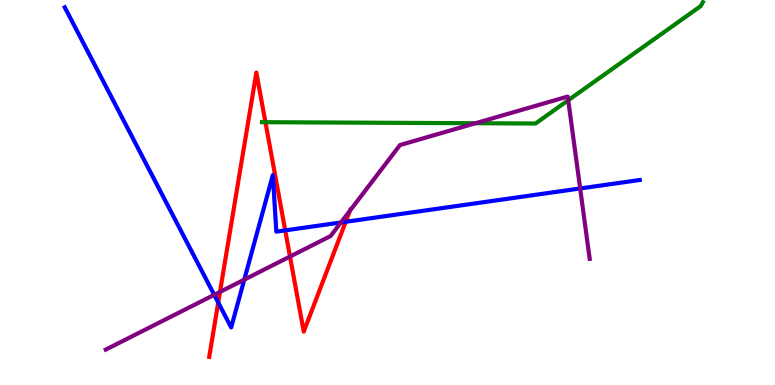[{'lines': ['blue', 'red'], 'intersections': [{'x': 2.82, 'y': 2.14}, {'x': 3.68, 'y': 4.02}, {'x': 4.46, 'y': 4.24}]}, {'lines': ['green', 'red'], 'intersections': [{'x': 3.42, 'y': 6.83}]}, {'lines': ['purple', 'red'], 'intersections': [{'x': 2.84, 'y': 2.42}, {'x': 3.74, 'y': 3.34}, {'x': 4.52, 'y': 4.53}]}, {'lines': ['blue', 'green'], 'intersections': []}, {'lines': ['blue', 'purple'], 'intersections': [{'x': 2.76, 'y': 2.34}, {'x': 3.15, 'y': 2.74}, {'x': 4.4, 'y': 4.22}, {'x': 7.49, 'y': 5.1}]}, {'lines': ['green', 'purple'], 'intersections': [{'x': 6.14, 'y': 6.8}, {'x': 7.33, 'y': 7.4}]}]